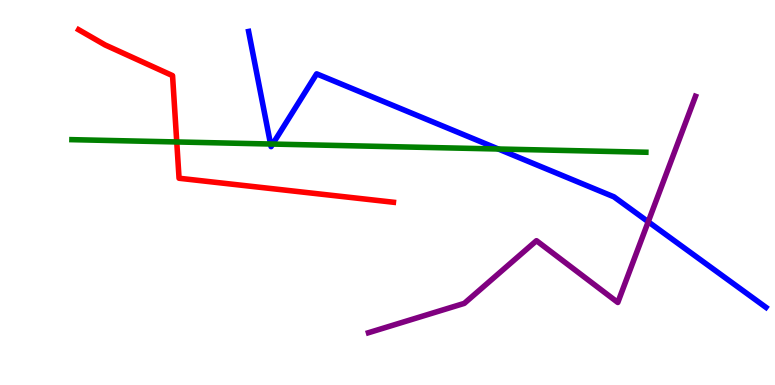[{'lines': ['blue', 'red'], 'intersections': []}, {'lines': ['green', 'red'], 'intersections': [{'x': 2.28, 'y': 6.31}]}, {'lines': ['purple', 'red'], 'intersections': []}, {'lines': ['blue', 'green'], 'intersections': [{'x': 3.49, 'y': 6.26}, {'x': 3.52, 'y': 6.26}, {'x': 6.43, 'y': 6.13}]}, {'lines': ['blue', 'purple'], 'intersections': [{'x': 8.36, 'y': 4.24}]}, {'lines': ['green', 'purple'], 'intersections': []}]